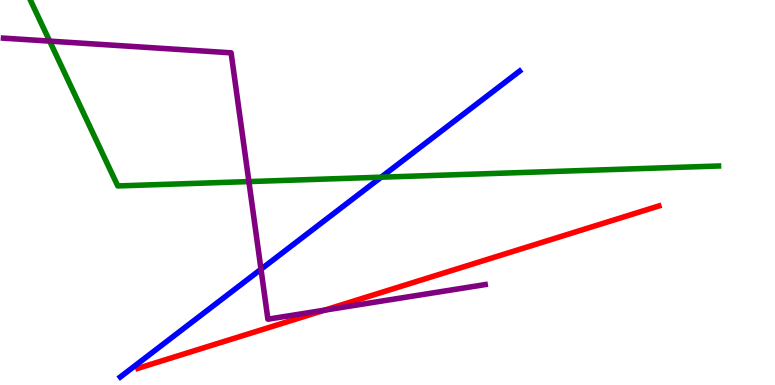[{'lines': ['blue', 'red'], 'intersections': []}, {'lines': ['green', 'red'], 'intersections': []}, {'lines': ['purple', 'red'], 'intersections': [{'x': 4.19, 'y': 1.94}]}, {'lines': ['blue', 'green'], 'intersections': [{'x': 4.92, 'y': 5.4}]}, {'lines': ['blue', 'purple'], 'intersections': [{'x': 3.37, 'y': 3.01}]}, {'lines': ['green', 'purple'], 'intersections': [{'x': 0.641, 'y': 8.93}, {'x': 3.21, 'y': 5.28}]}]